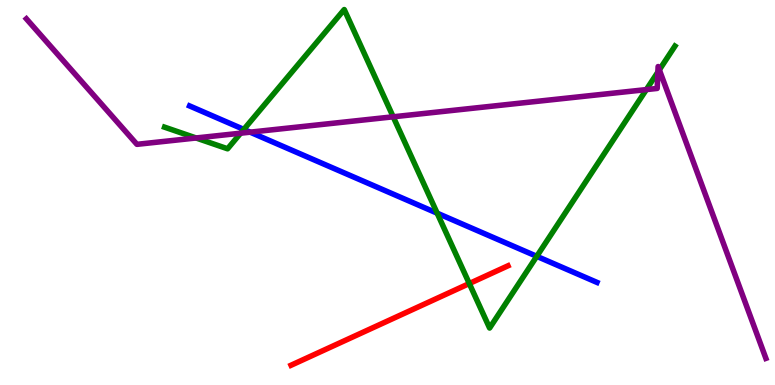[{'lines': ['blue', 'red'], 'intersections': []}, {'lines': ['green', 'red'], 'intersections': [{'x': 6.06, 'y': 2.64}]}, {'lines': ['purple', 'red'], 'intersections': []}, {'lines': ['blue', 'green'], 'intersections': [{'x': 3.15, 'y': 6.64}, {'x': 5.64, 'y': 4.46}, {'x': 6.93, 'y': 3.34}]}, {'lines': ['blue', 'purple'], 'intersections': [{'x': 3.23, 'y': 6.57}]}, {'lines': ['green', 'purple'], 'intersections': [{'x': 2.53, 'y': 6.42}, {'x': 3.11, 'y': 6.54}, {'x': 5.07, 'y': 6.97}, {'x': 8.34, 'y': 7.67}, {'x': 8.49, 'y': 8.13}, {'x': 8.51, 'y': 8.19}]}]